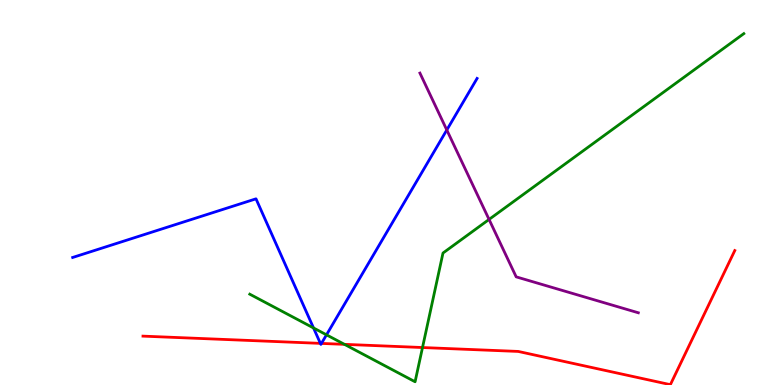[{'lines': ['blue', 'red'], 'intersections': [{'x': 4.13, 'y': 1.08}, {'x': 4.15, 'y': 1.08}]}, {'lines': ['green', 'red'], 'intersections': [{'x': 4.44, 'y': 1.06}, {'x': 5.45, 'y': 0.973}]}, {'lines': ['purple', 'red'], 'intersections': []}, {'lines': ['blue', 'green'], 'intersections': [{'x': 4.05, 'y': 1.48}, {'x': 4.21, 'y': 1.3}]}, {'lines': ['blue', 'purple'], 'intersections': [{'x': 5.77, 'y': 6.62}]}, {'lines': ['green', 'purple'], 'intersections': [{'x': 6.31, 'y': 4.3}]}]